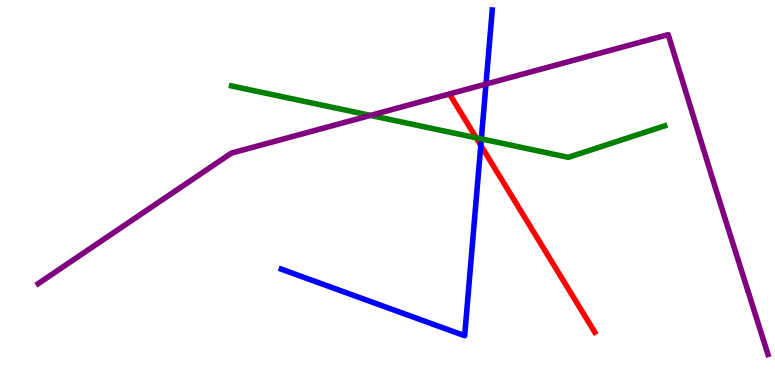[{'lines': ['blue', 'red'], 'intersections': [{'x': 6.2, 'y': 6.22}]}, {'lines': ['green', 'red'], 'intersections': [{'x': 6.14, 'y': 6.42}]}, {'lines': ['purple', 'red'], 'intersections': []}, {'lines': ['blue', 'green'], 'intersections': [{'x': 6.21, 'y': 6.39}]}, {'lines': ['blue', 'purple'], 'intersections': [{'x': 6.27, 'y': 7.82}]}, {'lines': ['green', 'purple'], 'intersections': [{'x': 4.78, 'y': 7.0}]}]